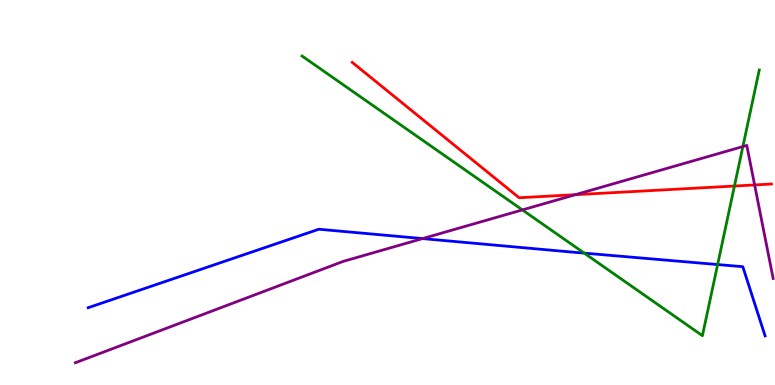[{'lines': ['blue', 'red'], 'intersections': []}, {'lines': ['green', 'red'], 'intersections': [{'x': 9.48, 'y': 5.17}]}, {'lines': ['purple', 'red'], 'intersections': [{'x': 7.42, 'y': 4.94}, {'x': 9.74, 'y': 5.2}]}, {'lines': ['blue', 'green'], 'intersections': [{'x': 7.54, 'y': 3.43}, {'x': 9.26, 'y': 3.13}]}, {'lines': ['blue', 'purple'], 'intersections': [{'x': 5.45, 'y': 3.8}]}, {'lines': ['green', 'purple'], 'intersections': [{'x': 6.74, 'y': 4.55}, {'x': 9.59, 'y': 6.19}]}]